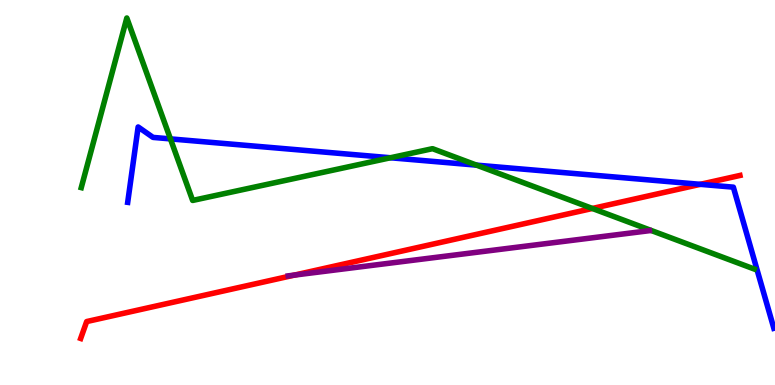[{'lines': ['blue', 'red'], 'intersections': [{'x': 9.04, 'y': 5.21}]}, {'lines': ['green', 'red'], 'intersections': [{'x': 7.64, 'y': 4.59}]}, {'lines': ['purple', 'red'], 'intersections': [{'x': 3.8, 'y': 2.86}]}, {'lines': ['blue', 'green'], 'intersections': [{'x': 2.2, 'y': 6.39}, {'x': 5.04, 'y': 5.9}, {'x': 6.15, 'y': 5.71}]}, {'lines': ['blue', 'purple'], 'intersections': []}, {'lines': ['green', 'purple'], 'intersections': []}]